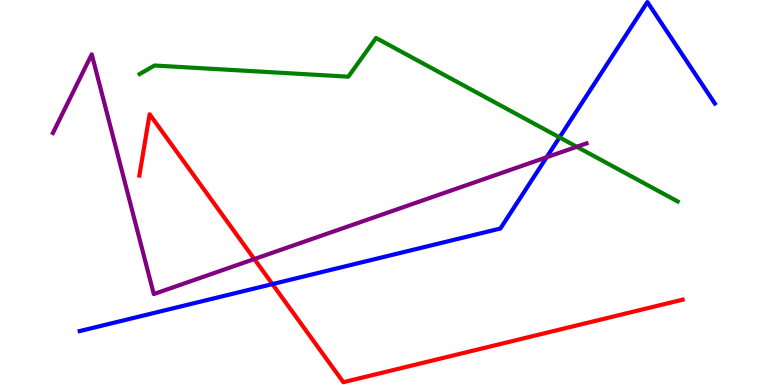[{'lines': ['blue', 'red'], 'intersections': [{'x': 3.51, 'y': 2.62}]}, {'lines': ['green', 'red'], 'intersections': []}, {'lines': ['purple', 'red'], 'intersections': [{'x': 3.28, 'y': 3.27}]}, {'lines': ['blue', 'green'], 'intersections': [{'x': 7.22, 'y': 6.43}]}, {'lines': ['blue', 'purple'], 'intersections': [{'x': 7.05, 'y': 5.92}]}, {'lines': ['green', 'purple'], 'intersections': [{'x': 7.44, 'y': 6.19}]}]